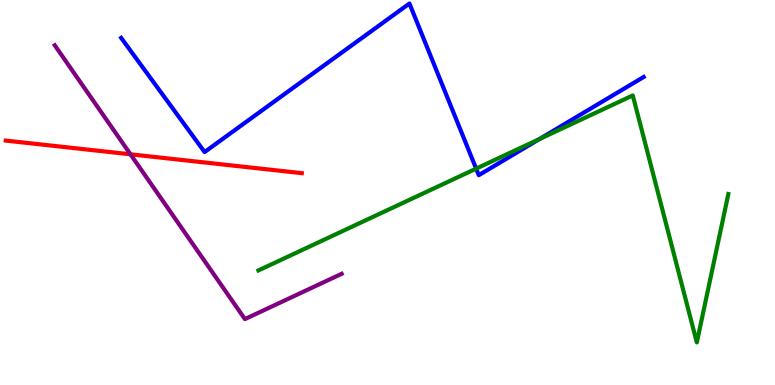[{'lines': ['blue', 'red'], 'intersections': []}, {'lines': ['green', 'red'], 'intersections': []}, {'lines': ['purple', 'red'], 'intersections': [{'x': 1.68, 'y': 5.99}]}, {'lines': ['blue', 'green'], 'intersections': [{'x': 6.14, 'y': 5.62}, {'x': 6.96, 'y': 6.39}]}, {'lines': ['blue', 'purple'], 'intersections': []}, {'lines': ['green', 'purple'], 'intersections': []}]